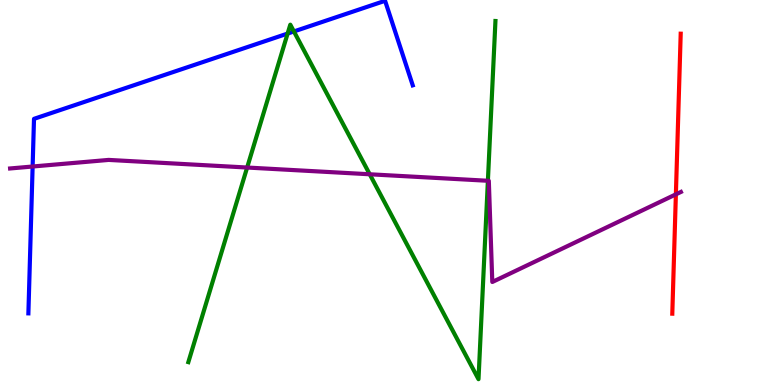[{'lines': ['blue', 'red'], 'intersections': []}, {'lines': ['green', 'red'], 'intersections': []}, {'lines': ['purple', 'red'], 'intersections': [{'x': 8.72, 'y': 4.95}]}, {'lines': ['blue', 'green'], 'intersections': [{'x': 3.71, 'y': 9.13}, {'x': 3.79, 'y': 9.18}]}, {'lines': ['blue', 'purple'], 'intersections': [{'x': 0.421, 'y': 5.68}]}, {'lines': ['green', 'purple'], 'intersections': [{'x': 3.19, 'y': 5.65}, {'x': 4.77, 'y': 5.47}, {'x': 6.3, 'y': 5.3}]}]